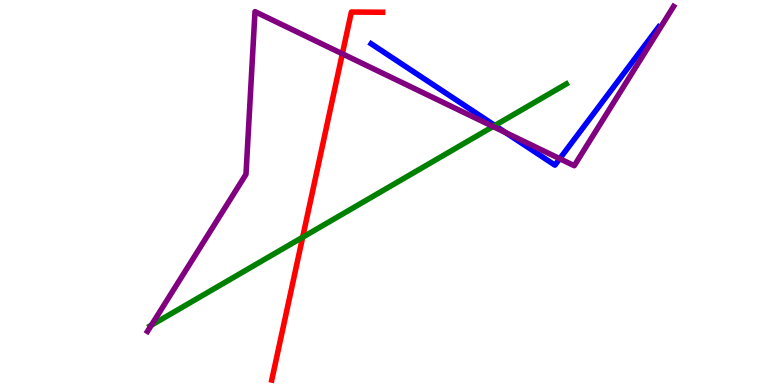[{'lines': ['blue', 'red'], 'intersections': []}, {'lines': ['green', 'red'], 'intersections': [{'x': 3.91, 'y': 3.84}]}, {'lines': ['purple', 'red'], 'intersections': [{'x': 4.42, 'y': 8.6}]}, {'lines': ['blue', 'green'], 'intersections': [{'x': 6.39, 'y': 6.74}]}, {'lines': ['blue', 'purple'], 'intersections': [{'x': 6.52, 'y': 6.56}, {'x': 7.22, 'y': 5.88}]}, {'lines': ['green', 'purple'], 'intersections': [{'x': 1.95, 'y': 1.55}, {'x': 6.36, 'y': 6.71}]}]